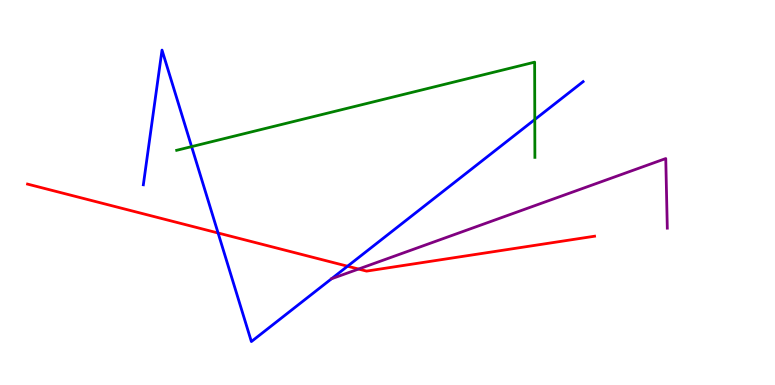[{'lines': ['blue', 'red'], 'intersections': [{'x': 2.81, 'y': 3.95}, {'x': 4.48, 'y': 3.09}]}, {'lines': ['green', 'red'], 'intersections': []}, {'lines': ['purple', 'red'], 'intersections': [{'x': 4.63, 'y': 3.01}]}, {'lines': ['blue', 'green'], 'intersections': [{'x': 2.47, 'y': 6.19}, {'x': 6.9, 'y': 6.9}]}, {'lines': ['blue', 'purple'], 'intersections': []}, {'lines': ['green', 'purple'], 'intersections': []}]